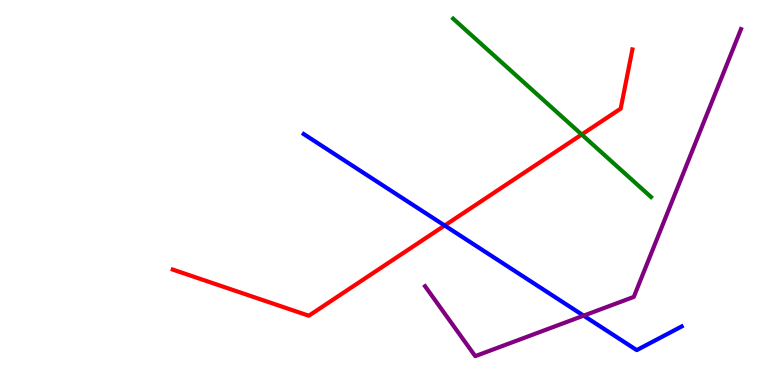[{'lines': ['blue', 'red'], 'intersections': [{'x': 5.74, 'y': 4.14}]}, {'lines': ['green', 'red'], 'intersections': [{'x': 7.51, 'y': 6.51}]}, {'lines': ['purple', 'red'], 'intersections': []}, {'lines': ['blue', 'green'], 'intersections': []}, {'lines': ['blue', 'purple'], 'intersections': [{'x': 7.53, 'y': 1.8}]}, {'lines': ['green', 'purple'], 'intersections': []}]